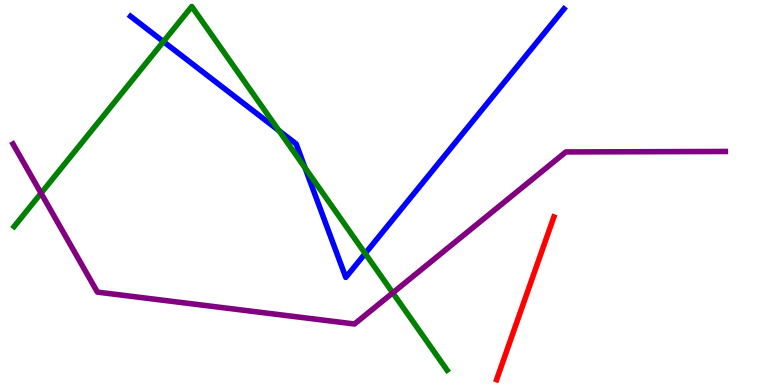[{'lines': ['blue', 'red'], 'intersections': []}, {'lines': ['green', 'red'], 'intersections': []}, {'lines': ['purple', 'red'], 'intersections': []}, {'lines': ['blue', 'green'], 'intersections': [{'x': 2.11, 'y': 8.92}, {'x': 3.6, 'y': 6.61}, {'x': 3.94, 'y': 5.64}, {'x': 4.71, 'y': 3.42}]}, {'lines': ['blue', 'purple'], 'intersections': []}, {'lines': ['green', 'purple'], 'intersections': [{'x': 0.53, 'y': 4.98}, {'x': 5.07, 'y': 2.39}]}]